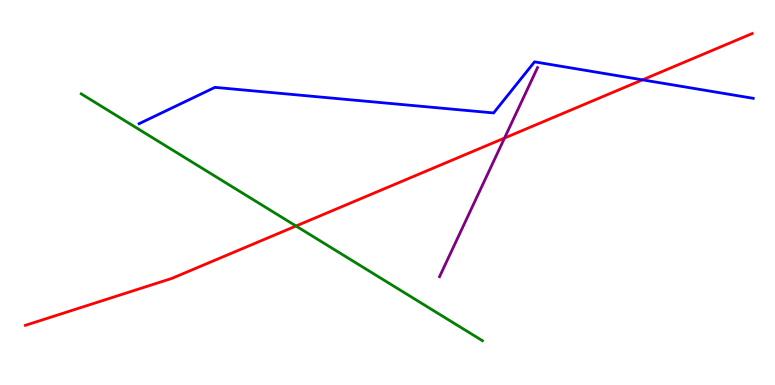[{'lines': ['blue', 'red'], 'intersections': [{'x': 8.29, 'y': 7.93}]}, {'lines': ['green', 'red'], 'intersections': [{'x': 3.82, 'y': 4.13}]}, {'lines': ['purple', 'red'], 'intersections': [{'x': 6.51, 'y': 6.41}]}, {'lines': ['blue', 'green'], 'intersections': []}, {'lines': ['blue', 'purple'], 'intersections': []}, {'lines': ['green', 'purple'], 'intersections': []}]